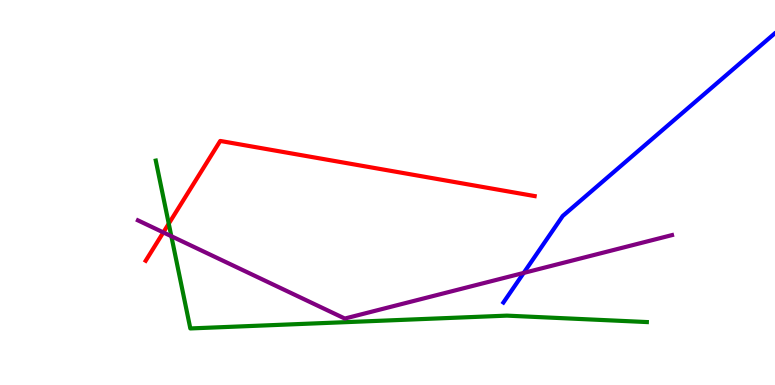[{'lines': ['blue', 'red'], 'intersections': []}, {'lines': ['green', 'red'], 'intersections': [{'x': 2.18, 'y': 4.19}]}, {'lines': ['purple', 'red'], 'intersections': [{'x': 2.11, 'y': 3.96}]}, {'lines': ['blue', 'green'], 'intersections': []}, {'lines': ['blue', 'purple'], 'intersections': [{'x': 6.76, 'y': 2.91}]}, {'lines': ['green', 'purple'], 'intersections': [{'x': 2.21, 'y': 3.86}]}]